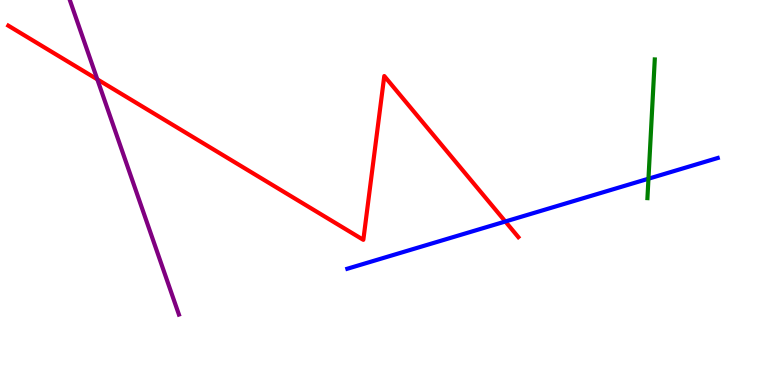[{'lines': ['blue', 'red'], 'intersections': [{'x': 6.52, 'y': 4.25}]}, {'lines': ['green', 'red'], 'intersections': []}, {'lines': ['purple', 'red'], 'intersections': [{'x': 1.26, 'y': 7.94}]}, {'lines': ['blue', 'green'], 'intersections': [{'x': 8.37, 'y': 5.36}]}, {'lines': ['blue', 'purple'], 'intersections': []}, {'lines': ['green', 'purple'], 'intersections': []}]